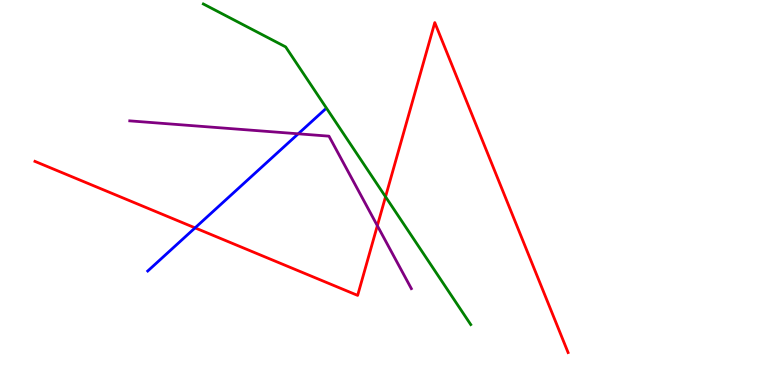[{'lines': ['blue', 'red'], 'intersections': [{'x': 2.52, 'y': 4.08}]}, {'lines': ['green', 'red'], 'intersections': [{'x': 4.97, 'y': 4.89}]}, {'lines': ['purple', 'red'], 'intersections': [{'x': 4.87, 'y': 4.14}]}, {'lines': ['blue', 'green'], 'intersections': []}, {'lines': ['blue', 'purple'], 'intersections': [{'x': 3.85, 'y': 6.52}]}, {'lines': ['green', 'purple'], 'intersections': []}]